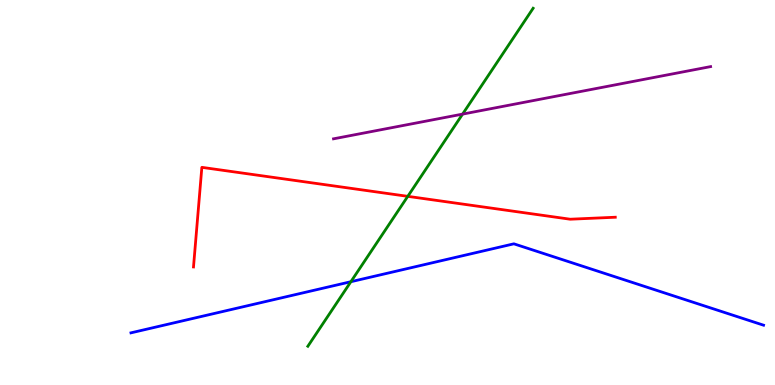[{'lines': ['blue', 'red'], 'intersections': []}, {'lines': ['green', 'red'], 'intersections': [{'x': 5.26, 'y': 4.9}]}, {'lines': ['purple', 'red'], 'intersections': []}, {'lines': ['blue', 'green'], 'intersections': [{'x': 4.53, 'y': 2.68}]}, {'lines': ['blue', 'purple'], 'intersections': []}, {'lines': ['green', 'purple'], 'intersections': [{'x': 5.97, 'y': 7.04}]}]